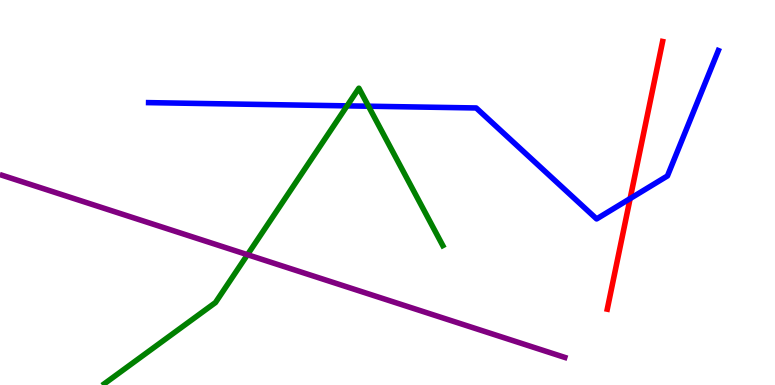[{'lines': ['blue', 'red'], 'intersections': [{'x': 8.13, 'y': 4.84}]}, {'lines': ['green', 'red'], 'intersections': []}, {'lines': ['purple', 'red'], 'intersections': []}, {'lines': ['blue', 'green'], 'intersections': [{'x': 4.48, 'y': 7.25}, {'x': 4.75, 'y': 7.24}]}, {'lines': ['blue', 'purple'], 'intersections': []}, {'lines': ['green', 'purple'], 'intersections': [{'x': 3.19, 'y': 3.38}]}]